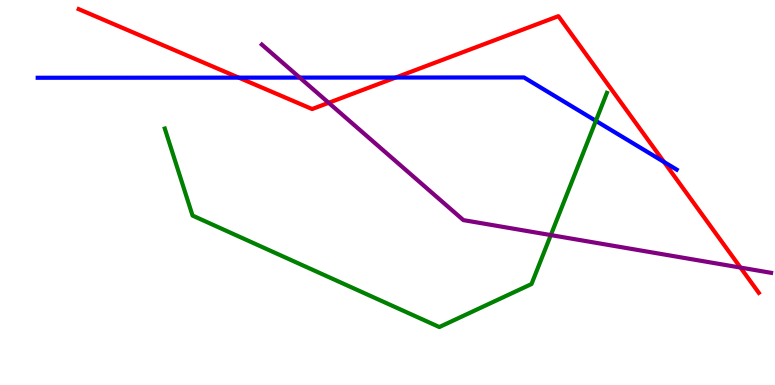[{'lines': ['blue', 'red'], 'intersections': [{'x': 3.08, 'y': 7.98}, {'x': 5.11, 'y': 7.99}, {'x': 8.57, 'y': 5.79}]}, {'lines': ['green', 'red'], 'intersections': []}, {'lines': ['purple', 'red'], 'intersections': [{'x': 4.24, 'y': 7.33}, {'x': 9.55, 'y': 3.05}]}, {'lines': ['blue', 'green'], 'intersections': [{'x': 7.69, 'y': 6.86}]}, {'lines': ['blue', 'purple'], 'intersections': [{'x': 3.87, 'y': 7.98}]}, {'lines': ['green', 'purple'], 'intersections': [{'x': 7.11, 'y': 3.89}]}]